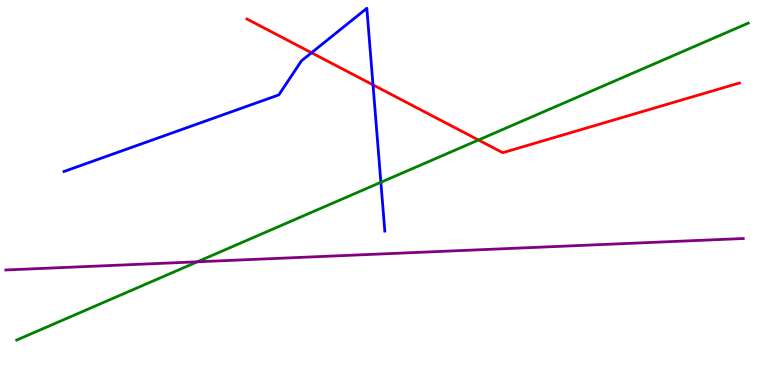[{'lines': ['blue', 'red'], 'intersections': [{'x': 4.02, 'y': 8.63}, {'x': 4.81, 'y': 7.8}]}, {'lines': ['green', 'red'], 'intersections': [{'x': 6.17, 'y': 6.36}]}, {'lines': ['purple', 'red'], 'intersections': []}, {'lines': ['blue', 'green'], 'intersections': [{'x': 4.91, 'y': 5.27}]}, {'lines': ['blue', 'purple'], 'intersections': []}, {'lines': ['green', 'purple'], 'intersections': [{'x': 2.55, 'y': 3.2}]}]